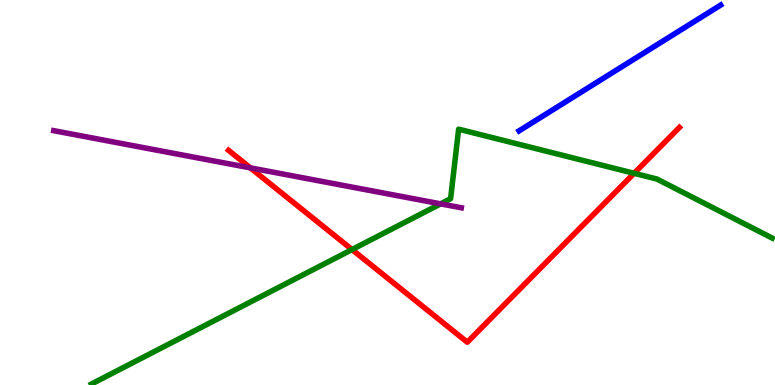[{'lines': ['blue', 'red'], 'intersections': []}, {'lines': ['green', 'red'], 'intersections': [{'x': 4.54, 'y': 3.52}, {'x': 8.18, 'y': 5.5}]}, {'lines': ['purple', 'red'], 'intersections': [{'x': 3.23, 'y': 5.64}]}, {'lines': ['blue', 'green'], 'intersections': []}, {'lines': ['blue', 'purple'], 'intersections': []}, {'lines': ['green', 'purple'], 'intersections': [{'x': 5.69, 'y': 4.71}]}]